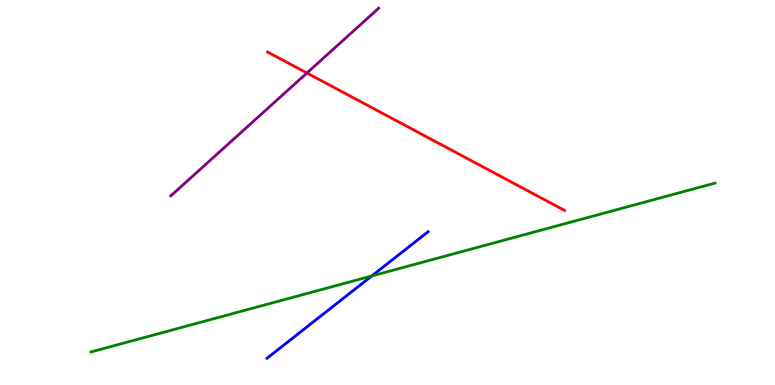[{'lines': ['blue', 'red'], 'intersections': []}, {'lines': ['green', 'red'], 'intersections': []}, {'lines': ['purple', 'red'], 'intersections': [{'x': 3.96, 'y': 8.1}]}, {'lines': ['blue', 'green'], 'intersections': [{'x': 4.8, 'y': 2.83}]}, {'lines': ['blue', 'purple'], 'intersections': []}, {'lines': ['green', 'purple'], 'intersections': []}]